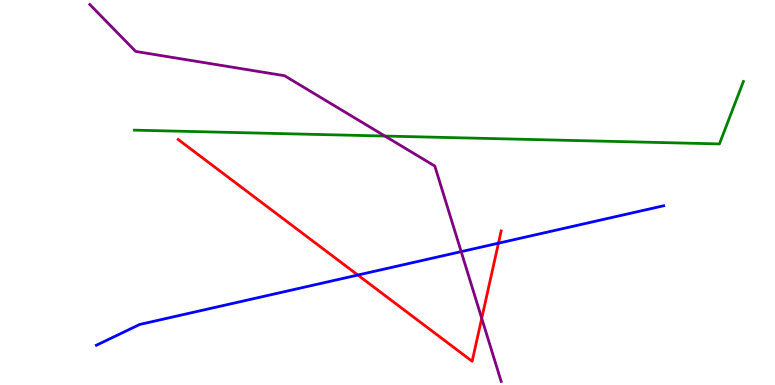[{'lines': ['blue', 'red'], 'intersections': [{'x': 4.62, 'y': 2.86}, {'x': 6.43, 'y': 3.68}]}, {'lines': ['green', 'red'], 'intersections': []}, {'lines': ['purple', 'red'], 'intersections': [{'x': 6.22, 'y': 1.73}]}, {'lines': ['blue', 'green'], 'intersections': []}, {'lines': ['blue', 'purple'], 'intersections': [{'x': 5.95, 'y': 3.46}]}, {'lines': ['green', 'purple'], 'intersections': [{'x': 4.97, 'y': 6.47}]}]